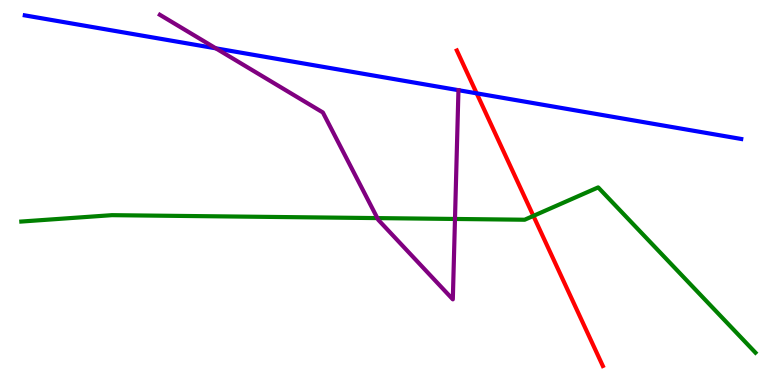[{'lines': ['blue', 'red'], 'intersections': [{'x': 6.15, 'y': 7.58}]}, {'lines': ['green', 'red'], 'intersections': [{'x': 6.88, 'y': 4.39}]}, {'lines': ['purple', 'red'], 'intersections': []}, {'lines': ['blue', 'green'], 'intersections': []}, {'lines': ['blue', 'purple'], 'intersections': [{'x': 2.78, 'y': 8.74}]}, {'lines': ['green', 'purple'], 'intersections': [{'x': 4.87, 'y': 4.33}, {'x': 5.87, 'y': 4.31}]}]